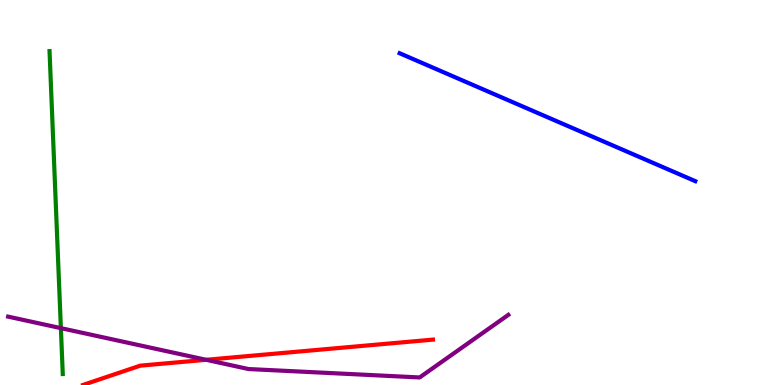[{'lines': ['blue', 'red'], 'intersections': []}, {'lines': ['green', 'red'], 'intersections': []}, {'lines': ['purple', 'red'], 'intersections': [{'x': 2.66, 'y': 0.655}]}, {'lines': ['blue', 'green'], 'intersections': []}, {'lines': ['blue', 'purple'], 'intersections': []}, {'lines': ['green', 'purple'], 'intersections': [{'x': 0.786, 'y': 1.48}]}]